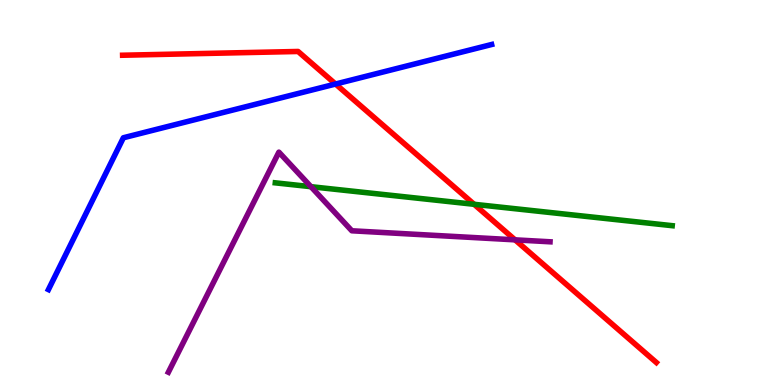[{'lines': ['blue', 'red'], 'intersections': [{'x': 4.33, 'y': 7.82}]}, {'lines': ['green', 'red'], 'intersections': [{'x': 6.12, 'y': 4.69}]}, {'lines': ['purple', 'red'], 'intersections': [{'x': 6.65, 'y': 3.77}]}, {'lines': ['blue', 'green'], 'intersections': []}, {'lines': ['blue', 'purple'], 'intersections': []}, {'lines': ['green', 'purple'], 'intersections': [{'x': 4.01, 'y': 5.15}]}]